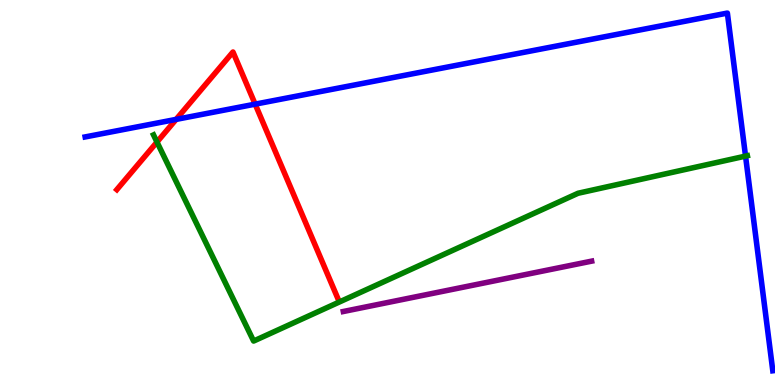[{'lines': ['blue', 'red'], 'intersections': [{'x': 2.27, 'y': 6.9}, {'x': 3.29, 'y': 7.29}]}, {'lines': ['green', 'red'], 'intersections': [{'x': 2.03, 'y': 6.31}]}, {'lines': ['purple', 'red'], 'intersections': []}, {'lines': ['blue', 'green'], 'intersections': [{'x': 9.62, 'y': 5.95}]}, {'lines': ['blue', 'purple'], 'intersections': []}, {'lines': ['green', 'purple'], 'intersections': []}]